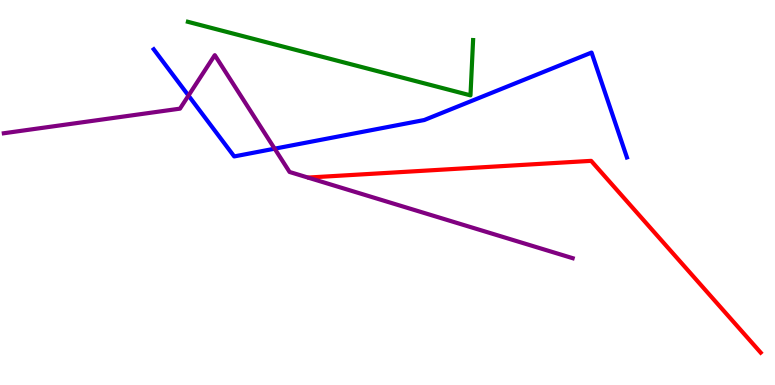[{'lines': ['blue', 'red'], 'intersections': []}, {'lines': ['green', 'red'], 'intersections': []}, {'lines': ['purple', 'red'], 'intersections': []}, {'lines': ['blue', 'green'], 'intersections': []}, {'lines': ['blue', 'purple'], 'intersections': [{'x': 2.43, 'y': 7.52}, {'x': 3.54, 'y': 6.14}]}, {'lines': ['green', 'purple'], 'intersections': []}]